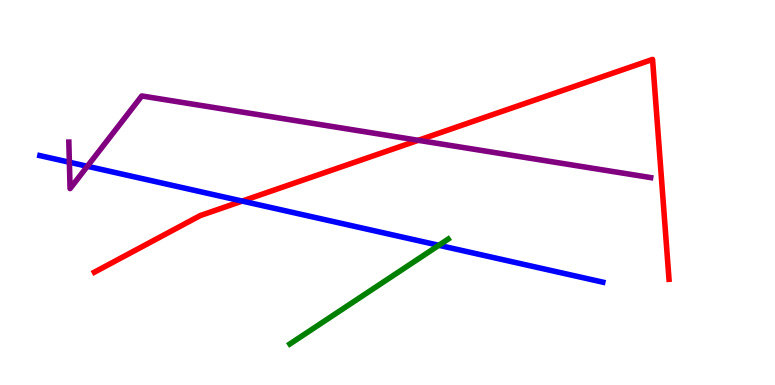[{'lines': ['blue', 'red'], 'intersections': [{'x': 3.13, 'y': 4.78}]}, {'lines': ['green', 'red'], 'intersections': []}, {'lines': ['purple', 'red'], 'intersections': [{'x': 5.4, 'y': 6.36}]}, {'lines': ['blue', 'green'], 'intersections': [{'x': 5.66, 'y': 3.63}]}, {'lines': ['blue', 'purple'], 'intersections': [{'x': 0.895, 'y': 5.79}, {'x': 1.13, 'y': 5.68}]}, {'lines': ['green', 'purple'], 'intersections': []}]